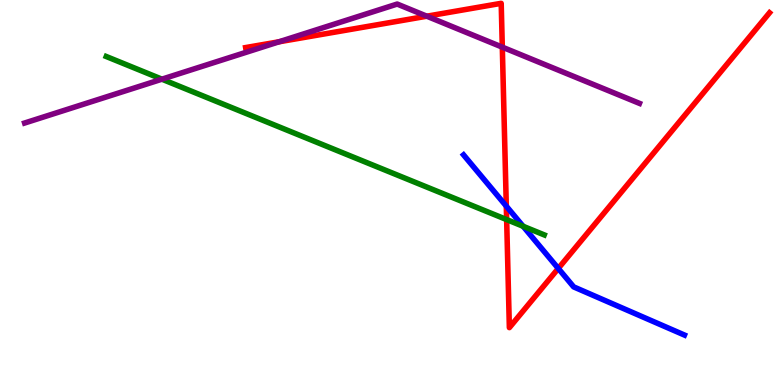[{'lines': ['blue', 'red'], 'intersections': [{'x': 6.53, 'y': 4.65}, {'x': 7.2, 'y': 3.03}]}, {'lines': ['green', 'red'], 'intersections': [{'x': 6.54, 'y': 4.3}]}, {'lines': ['purple', 'red'], 'intersections': [{'x': 3.6, 'y': 8.91}, {'x': 5.51, 'y': 9.58}, {'x': 6.48, 'y': 8.78}]}, {'lines': ['blue', 'green'], 'intersections': [{'x': 6.75, 'y': 4.12}]}, {'lines': ['blue', 'purple'], 'intersections': []}, {'lines': ['green', 'purple'], 'intersections': [{'x': 2.09, 'y': 7.94}]}]